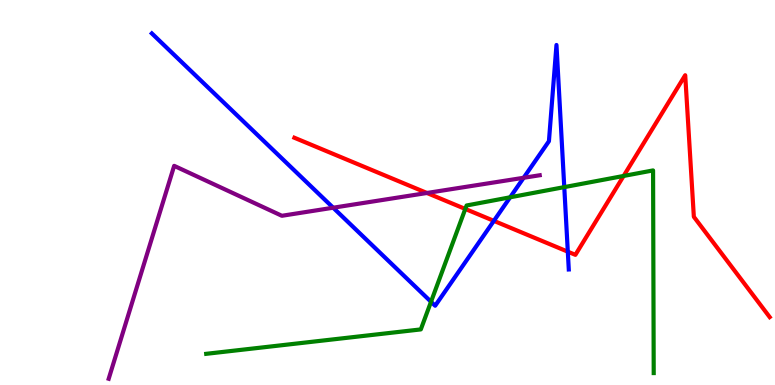[{'lines': ['blue', 'red'], 'intersections': [{'x': 6.37, 'y': 4.26}, {'x': 7.33, 'y': 3.46}]}, {'lines': ['green', 'red'], 'intersections': [{'x': 6.0, 'y': 4.57}, {'x': 8.05, 'y': 5.43}]}, {'lines': ['purple', 'red'], 'intersections': [{'x': 5.51, 'y': 4.99}]}, {'lines': ['blue', 'green'], 'intersections': [{'x': 5.56, 'y': 2.16}, {'x': 6.58, 'y': 4.88}, {'x': 7.28, 'y': 5.14}]}, {'lines': ['blue', 'purple'], 'intersections': [{'x': 4.3, 'y': 4.6}, {'x': 6.76, 'y': 5.38}]}, {'lines': ['green', 'purple'], 'intersections': []}]